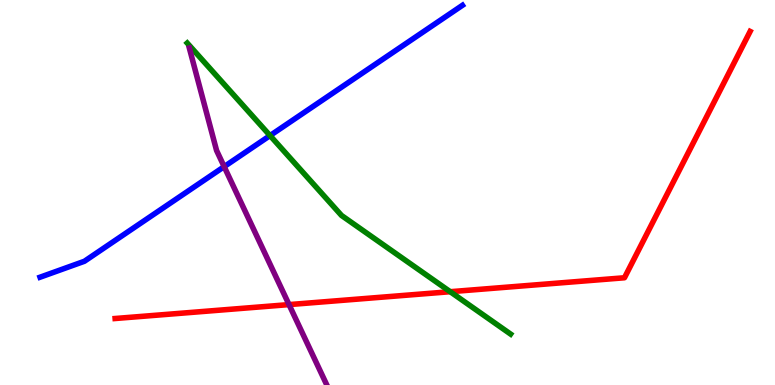[{'lines': ['blue', 'red'], 'intersections': []}, {'lines': ['green', 'red'], 'intersections': [{'x': 5.81, 'y': 2.42}]}, {'lines': ['purple', 'red'], 'intersections': [{'x': 3.73, 'y': 2.09}]}, {'lines': ['blue', 'green'], 'intersections': [{'x': 3.48, 'y': 6.48}]}, {'lines': ['blue', 'purple'], 'intersections': [{'x': 2.89, 'y': 5.67}]}, {'lines': ['green', 'purple'], 'intersections': []}]